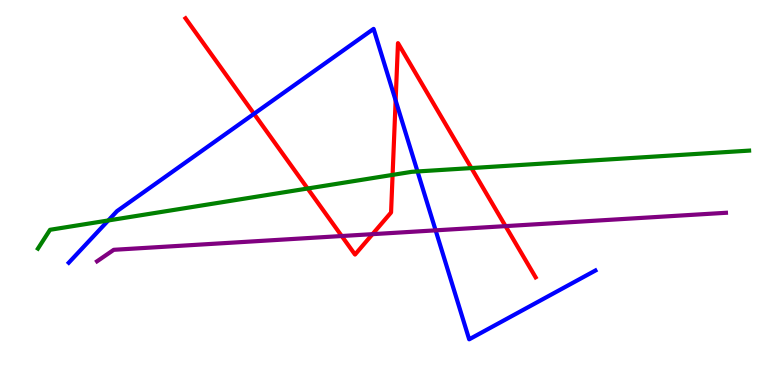[{'lines': ['blue', 'red'], 'intersections': [{'x': 3.28, 'y': 7.04}, {'x': 5.1, 'y': 7.39}]}, {'lines': ['green', 'red'], 'intersections': [{'x': 3.97, 'y': 5.1}, {'x': 5.07, 'y': 5.46}, {'x': 6.08, 'y': 5.63}]}, {'lines': ['purple', 'red'], 'intersections': [{'x': 4.41, 'y': 3.87}, {'x': 4.81, 'y': 3.92}, {'x': 6.52, 'y': 4.13}]}, {'lines': ['blue', 'green'], 'intersections': [{'x': 1.4, 'y': 4.27}, {'x': 5.39, 'y': 5.55}]}, {'lines': ['blue', 'purple'], 'intersections': [{'x': 5.62, 'y': 4.02}]}, {'lines': ['green', 'purple'], 'intersections': []}]